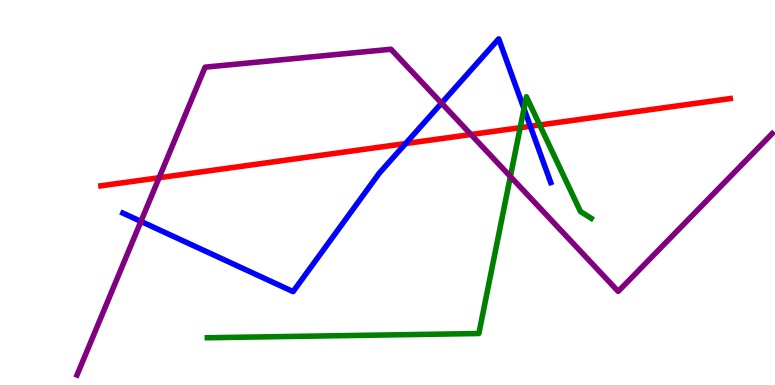[{'lines': ['blue', 'red'], 'intersections': [{'x': 5.23, 'y': 6.27}, {'x': 6.84, 'y': 6.72}]}, {'lines': ['green', 'red'], 'intersections': [{'x': 6.71, 'y': 6.68}, {'x': 6.96, 'y': 6.75}]}, {'lines': ['purple', 'red'], 'intersections': [{'x': 2.05, 'y': 5.38}, {'x': 6.08, 'y': 6.51}]}, {'lines': ['blue', 'green'], 'intersections': [{'x': 6.76, 'y': 7.18}]}, {'lines': ['blue', 'purple'], 'intersections': [{'x': 1.82, 'y': 4.25}, {'x': 5.7, 'y': 7.32}]}, {'lines': ['green', 'purple'], 'intersections': [{'x': 6.59, 'y': 5.42}]}]